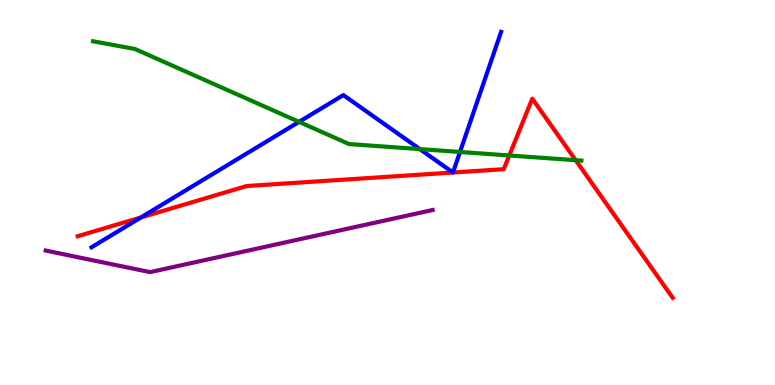[{'lines': ['blue', 'red'], 'intersections': [{'x': 1.82, 'y': 4.35}, {'x': 5.84, 'y': 5.52}, {'x': 5.84, 'y': 5.52}]}, {'lines': ['green', 'red'], 'intersections': [{'x': 6.57, 'y': 5.96}, {'x': 7.43, 'y': 5.84}]}, {'lines': ['purple', 'red'], 'intersections': []}, {'lines': ['blue', 'green'], 'intersections': [{'x': 3.86, 'y': 6.83}, {'x': 5.42, 'y': 6.13}, {'x': 5.94, 'y': 6.05}]}, {'lines': ['blue', 'purple'], 'intersections': []}, {'lines': ['green', 'purple'], 'intersections': []}]